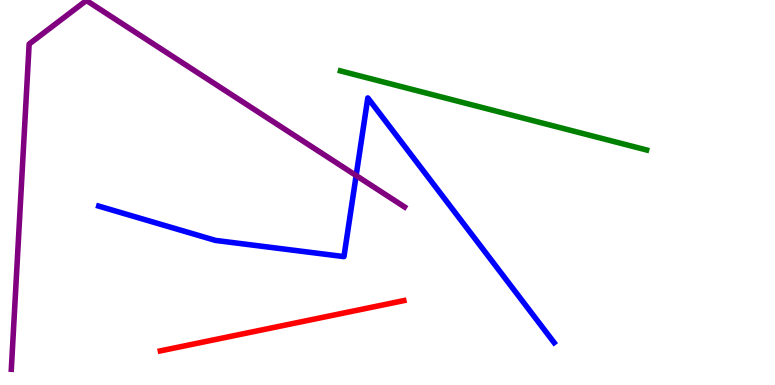[{'lines': ['blue', 'red'], 'intersections': []}, {'lines': ['green', 'red'], 'intersections': []}, {'lines': ['purple', 'red'], 'intersections': []}, {'lines': ['blue', 'green'], 'intersections': []}, {'lines': ['blue', 'purple'], 'intersections': [{'x': 4.6, 'y': 5.44}]}, {'lines': ['green', 'purple'], 'intersections': []}]